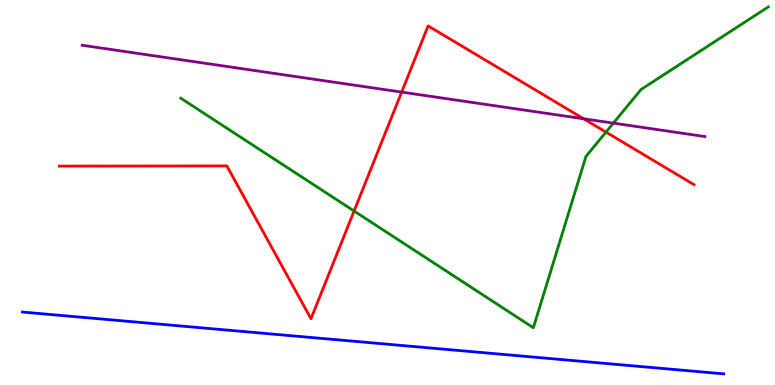[{'lines': ['blue', 'red'], 'intersections': []}, {'lines': ['green', 'red'], 'intersections': [{'x': 4.57, 'y': 4.52}, {'x': 7.82, 'y': 6.57}]}, {'lines': ['purple', 'red'], 'intersections': [{'x': 5.18, 'y': 7.61}, {'x': 7.53, 'y': 6.91}]}, {'lines': ['blue', 'green'], 'intersections': []}, {'lines': ['blue', 'purple'], 'intersections': []}, {'lines': ['green', 'purple'], 'intersections': [{'x': 7.91, 'y': 6.8}]}]